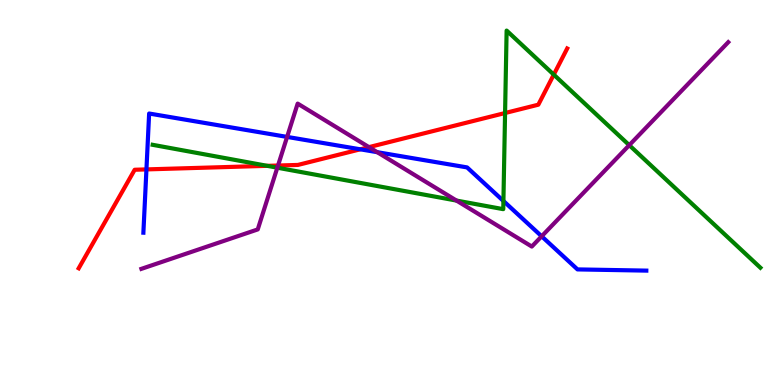[{'lines': ['blue', 'red'], 'intersections': [{'x': 1.89, 'y': 5.6}, {'x': 4.65, 'y': 6.12}]}, {'lines': ['green', 'red'], 'intersections': [{'x': 3.45, 'y': 5.69}, {'x': 6.52, 'y': 7.06}, {'x': 7.15, 'y': 8.06}]}, {'lines': ['purple', 'red'], 'intersections': [{'x': 3.59, 'y': 5.7}, {'x': 4.76, 'y': 6.18}]}, {'lines': ['blue', 'green'], 'intersections': [{'x': 6.5, 'y': 4.78}]}, {'lines': ['blue', 'purple'], 'intersections': [{'x': 3.7, 'y': 6.44}, {'x': 4.87, 'y': 6.05}, {'x': 6.99, 'y': 3.86}]}, {'lines': ['green', 'purple'], 'intersections': [{'x': 3.58, 'y': 5.64}, {'x': 5.89, 'y': 4.79}, {'x': 8.12, 'y': 6.23}]}]